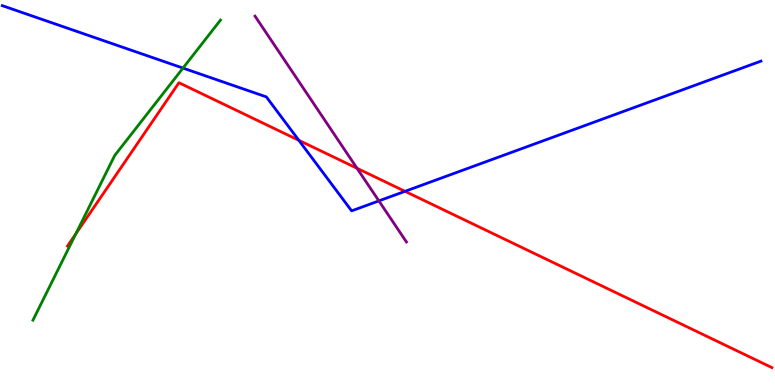[{'lines': ['blue', 'red'], 'intersections': [{'x': 3.86, 'y': 6.36}, {'x': 5.23, 'y': 5.03}]}, {'lines': ['green', 'red'], 'intersections': [{'x': 0.978, 'y': 3.93}]}, {'lines': ['purple', 'red'], 'intersections': [{'x': 4.61, 'y': 5.63}]}, {'lines': ['blue', 'green'], 'intersections': [{'x': 2.36, 'y': 8.23}]}, {'lines': ['blue', 'purple'], 'intersections': [{'x': 4.89, 'y': 4.78}]}, {'lines': ['green', 'purple'], 'intersections': []}]